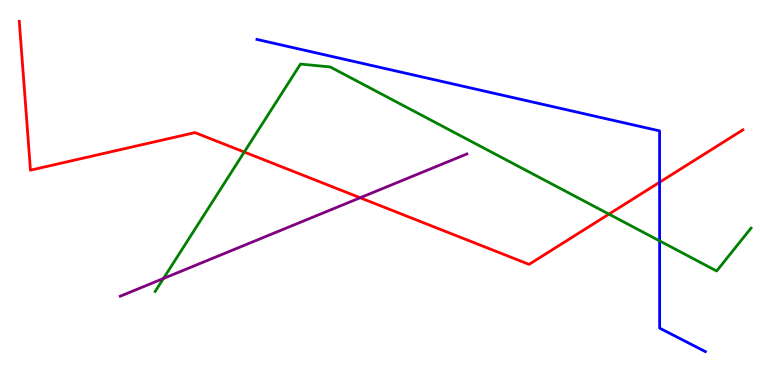[{'lines': ['blue', 'red'], 'intersections': [{'x': 8.51, 'y': 5.27}]}, {'lines': ['green', 'red'], 'intersections': [{'x': 3.15, 'y': 6.05}, {'x': 7.86, 'y': 4.44}]}, {'lines': ['purple', 'red'], 'intersections': [{'x': 4.65, 'y': 4.86}]}, {'lines': ['blue', 'green'], 'intersections': [{'x': 8.51, 'y': 3.74}]}, {'lines': ['blue', 'purple'], 'intersections': []}, {'lines': ['green', 'purple'], 'intersections': [{'x': 2.11, 'y': 2.77}]}]